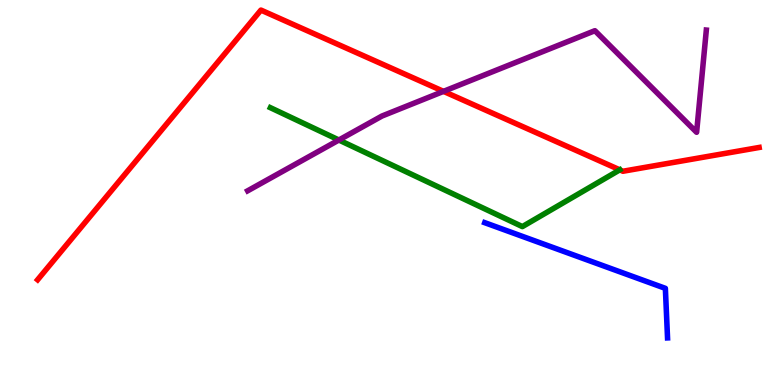[{'lines': ['blue', 'red'], 'intersections': []}, {'lines': ['green', 'red'], 'intersections': [{'x': 8.0, 'y': 5.59}]}, {'lines': ['purple', 'red'], 'intersections': [{'x': 5.72, 'y': 7.63}]}, {'lines': ['blue', 'green'], 'intersections': []}, {'lines': ['blue', 'purple'], 'intersections': []}, {'lines': ['green', 'purple'], 'intersections': [{'x': 4.37, 'y': 6.36}]}]